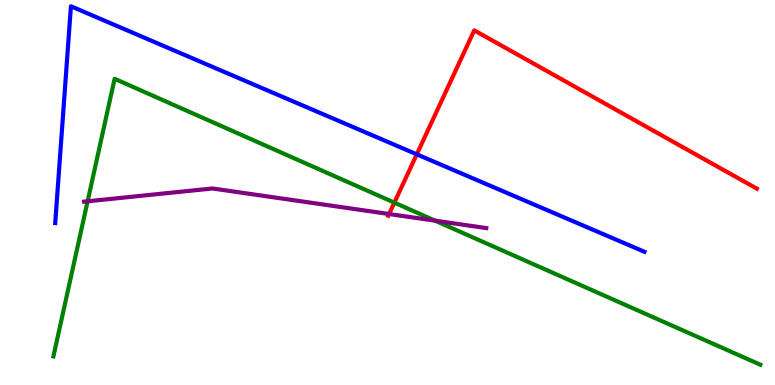[{'lines': ['blue', 'red'], 'intersections': [{'x': 5.38, 'y': 5.99}]}, {'lines': ['green', 'red'], 'intersections': [{'x': 5.09, 'y': 4.74}]}, {'lines': ['purple', 'red'], 'intersections': [{'x': 5.02, 'y': 4.44}]}, {'lines': ['blue', 'green'], 'intersections': []}, {'lines': ['blue', 'purple'], 'intersections': []}, {'lines': ['green', 'purple'], 'intersections': [{'x': 1.13, 'y': 4.77}, {'x': 5.61, 'y': 4.27}]}]